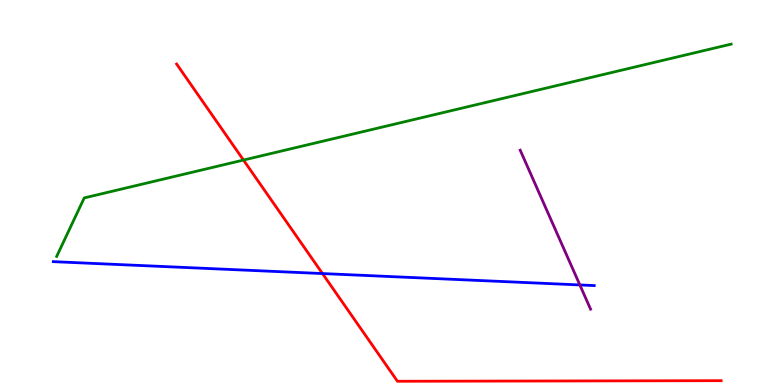[{'lines': ['blue', 'red'], 'intersections': [{'x': 4.16, 'y': 2.89}]}, {'lines': ['green', 'red'], 'intersections': [{'x': 3.14, 'y': 5.84}]}, {'lines': ['purple', 'red'], 'intersections': []}, {'lines': ['blue', 'green'], 'intersections': []}, {'lines': ['blue', 'purple'], 'intersections': [{'x': 7.48, 'y': 2.6}]}, {'lines': ['green', 'purple'], 'intersections': []}]